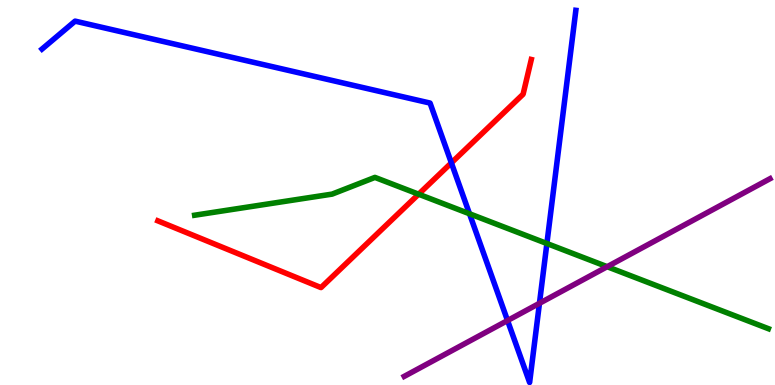[{'lines': ['blue', 'red'], 'intersections': [{'x': 5.82, 'y': 5.77}]}, {'lines': ['green', 'red'], 'intersections': [{'x': 5.4, 'y': 4.96}]}, {'lines': ['purple', 'red'], 'intersections': []}, {'lines': ['blue', 'green'], 'intersections': [{'x': 6.06, 'y': 4.45}, {'x': 7.06, 'y': 3.67}]}, {'lines': ['blue', 'purple'], 'intersections': [{'x': 6.55, 'y': 1.67}, {'x': 6.96, 'y': 2.12}]}, {'lines': ['green', 'purple'], 'intersections': [{'x': 7.83, 'y': 3.07}]}]